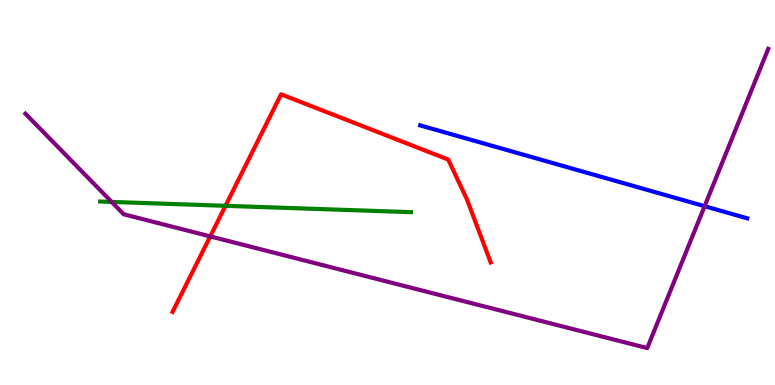[{'lines': ['blue', 'red'], 'intersections': []}, {'lines': ['green', 'red'], 'intersections': [{'x': 2.91, 'y': 4.65}]}, {'lines': ['purple', 'red'], 'intersections': [{'x': 2.71, 'y': 3.86}]}, {'lines': ['blue', 'green'], 'intersections': []}, {'lines': ['blue', 'purple'], 'intersections': [{'x': 9.09, 'y': 4.64}]}, {'lines': ['green', 'purple'], 'intersections': [{'x': 1.44, 'y': 4.76}]}]